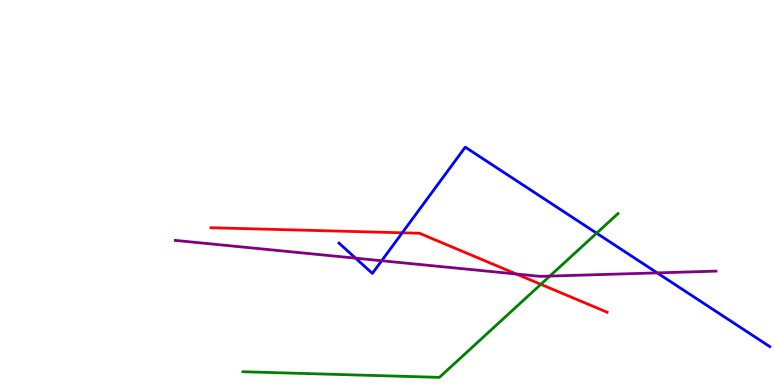[{'lines': ['blue', 'red'], 'intersections': [{'x': 5.19, 'y': 3.95}]}, {'lines': ['green', 'red'], 'intersections': [{'x': 6.98, 'y': 2.61}]}, {'lines': ['purple', 'red'], 'intersections': [{'x': 6.66, 'y': 2.88}]}, {'lines': ['blue', 'green'], 'intersections': [{'x': 7.7, 'y': 3.94}]}, {'lines': ['blue', 'purple'], 'intersections': [{'x': 4.59, 'y': 3.29}, {'x': 4.92, 'y': 3.23}, {'x': 8.48, 'y': 2.91}]}, {'lines': ['green', 'purple'], 'intersections': [{'x': 7.09, 'y': 2.83}]}]